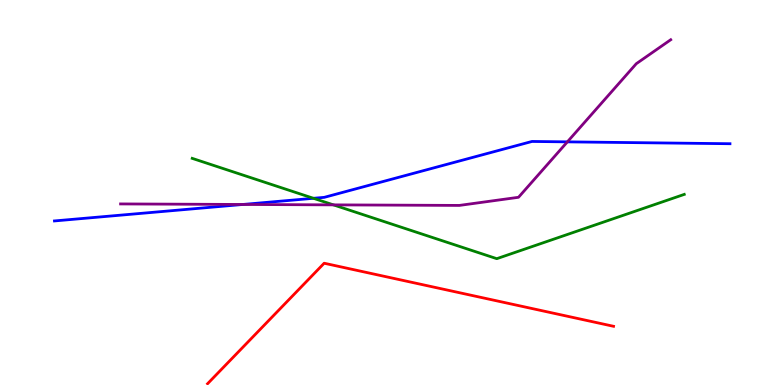[{'lines': ['blue', 'red'], 'intersections': []}, {'lines': ['green', 'red'], 'intersections': []}, {'lines': ['purple', 'red'], 'intersections': []}, {'lines': ['blue', 'green'], 'intersections': [{'x': 4.04, 'y': 4.85}]}, {'lines': ['blue', 'purple'], 'intersections': [{'x': 3.13, 'y': 4.69}, {'x': 7.32, 'y': 6.32}]}, {'lines': ['green', 'purple'], 'intersections': [{'x': 4.3, 'y': 4.68}]}]